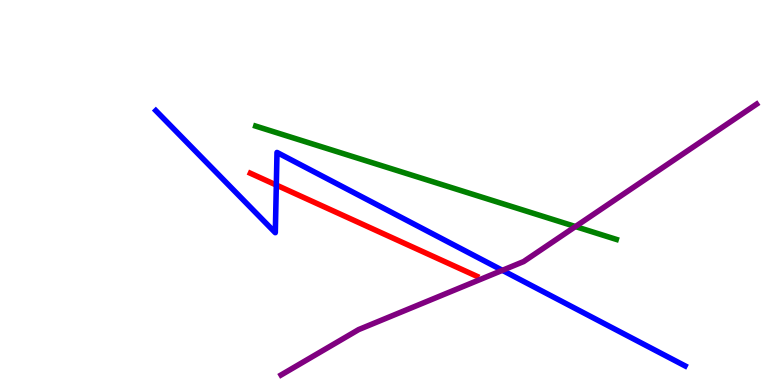[{'lines': ['blue', 'red'], 'intersections': [{'x': 3.57, 'y': 5.19}]}, {'lines': ['green', 'red'], 'intersections': []}, {'lines': ['purple', 'red'], 'intersections': []}, {'lines': ['blue', 'green'], 'intersections': []}, {'lines': ['blue', 'purple'], 'intersections': [{'x': 6.48, 'y': 2.98}]}, {'lines': ['green', 'purple'], 'intersections': [{'x': 7.43, 'y': 4.12}]}]